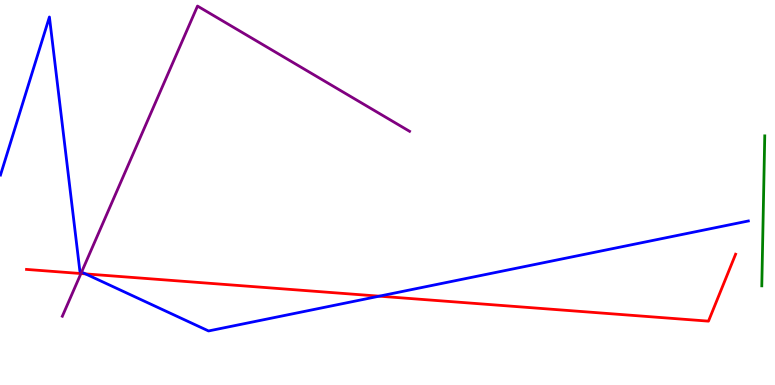[{'lines': ['blue', 'red'], 'intersections': [{'x': 1.1, 'y': 2.89}, {'x': 4.89, 'y': 2.31}]}, {'lines': ['green', 'red'], 'intersections': []}, {'lines': ['purple', 'red'], 'intersections': [{'x': 1.04, 'y': 2.9}]}, {'lines': ['blue', 'green'], 'intersections': []}, {'lines': ['blue', 'purple'], 'intersections': [{'x': 1.05, 'y': 2.93}]}, {'lines': ['green', 'purple'], 'intersections': []}]